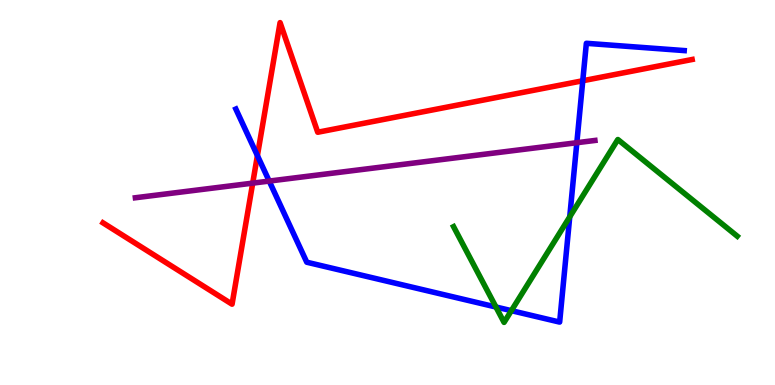[{'lines': ['blue', 'red'], 'intersections': [{'x': 3.32, 'y': 5.96}, {'x': 7.52, 'y': 7.9}]}, {'lines': ['green', 'red'], 'intersections': []}, {'lines': ['purple', 'red'], 'intersections': [{'x': 3.26, 'y': 5.24}]}, {'lines': ['blue', 'green'], 'intersections': [{'x': 6.4, 'y': 2.03}, {'x': 6.6, 'y': 1.93}, {'x': 7.35, 'y': 4.37}]}, {'lines': ['blue', 'purple'], 'intersections': [{'x': 3.47, 'y': 5.3}, {'x': 7.44, 'y': 6.29}]}, {'lines': ['green', 'purple'], 'intersections': []}]